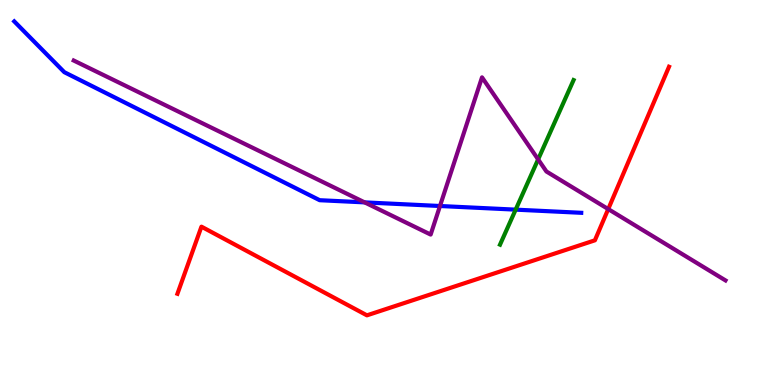[{'lines': ['blue', 'red'], 'intersections': []}, {'lines': ['green', 'red'], 'intersections': []}, {'lines': ['purple', 'red'], 'intersections': [{'x': 7.85, 'y': 4.57}]}, {'lines': ['blue', 'green'], 'intersections': [{'x': 6.65, 'y': 4.55}]}, {'lines': ['blue', 'purple'], 'intersections': [{'x': 4.7, 'y': 4.74}, {'x': 5.68, 'y': 4.65}]}, {'lines': ['green', 'purple'], 'intersections': [{'x': 6.94, 'y': 5.86}]}]